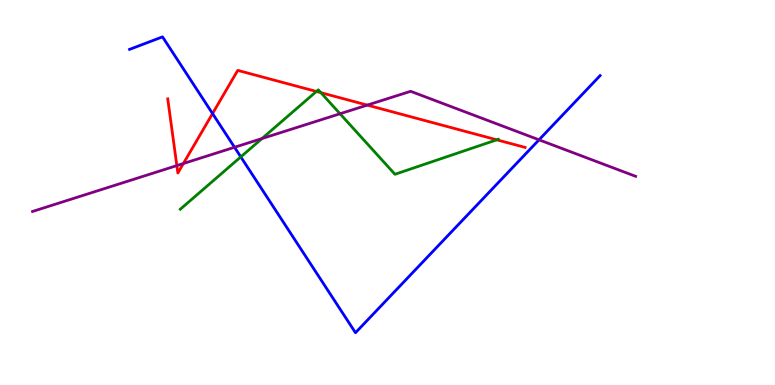[{'lines': ['blue', 'red'], 'intersections': [{'x': 2.74, 'y': 7.05}]}, {'lines': ['green', 'red'], 'intersections': [{'x': 4.08, 'y': 7.62}, {'x': 4.14, 'y': 7.59}, {'x': 6.41, 'y': 6.37}]}, {'lines': ['purple', 'red'], 'intersections': [{'x': 2.28, 'y': 5.7}, {'x': 2.37, 'y': 5.75}, {'x': 4.74, 'y': 7.27}]}, {'lines': ['blue', 'green'], 'intersections': [{'x': 3.11, 'y': 5.93}]}, {'lines': ['blue', 'purple'], 'intersections': [{'x': 3.03, 'y': 6.17}, {'x': 6.96, 'y': 6.37}]}, {'lines': ['green', 'purple'], 'intersections': [{'x': 3.38, 'y': 6.4}, {'x': 4.39, 'y': 7.05}]}]